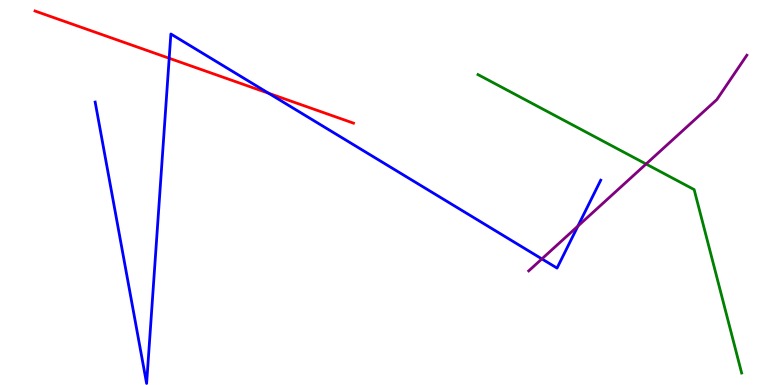[{'lines': ['blue', 'red'], 'intersections': [{'x': 2.18, 'y': 8.49}, {'x': 3.47, 'y': 7.58}]}, {'lines': ['green', 'red'], 'intersections': []}, {'lines': ['purple', 'red'], 'intersections': []}, {'lines': ['blue', 'green'], 'intersections': []}, {'lines': ['blue', 'purple'], 'intersections': [{'x': 6.99, 'y': 3.28}, {'x': 7.46, 'y': 4.13}]}, {'lines': ['green', 'purple'], 'intersections': [{'x': 8.34, 'y': 5.74}]}]